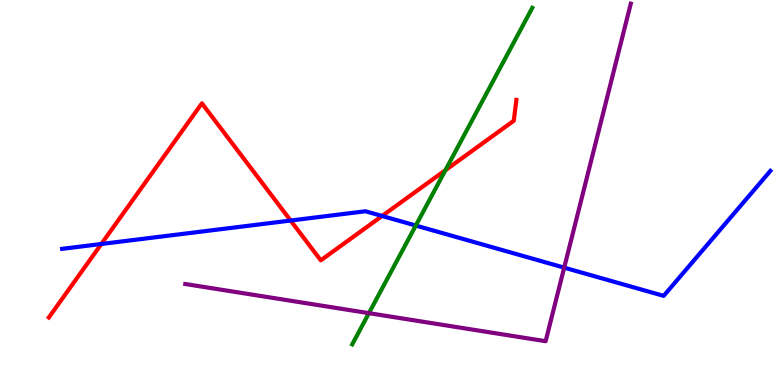[{'lines': ['blue', 'red'], 'intersections': [{'x': 1.31, 'y': 3.66}, {'x': 3.75, 'y': 4.27}, {'x': 4.93, 'y': 4.39}]}, {'lines': ['green', 'red'], 'intersections': [{'x': 5.75, 'y': 5.58}]}, {'lines': ['purple', 'red'], 'intersections': []}, {'lines': ['blue', 'green'], 'intersections': [{'x': 5.37, 'y': 4.14}]}, {'lines': ['blue', 'purple'], 'intersections': [{'x': 7.28, 'y': 3.05}]}, {'lines': ['green', 'purple'], 'intersections': [{'x': 4.76, 'y': 1.87}]}]